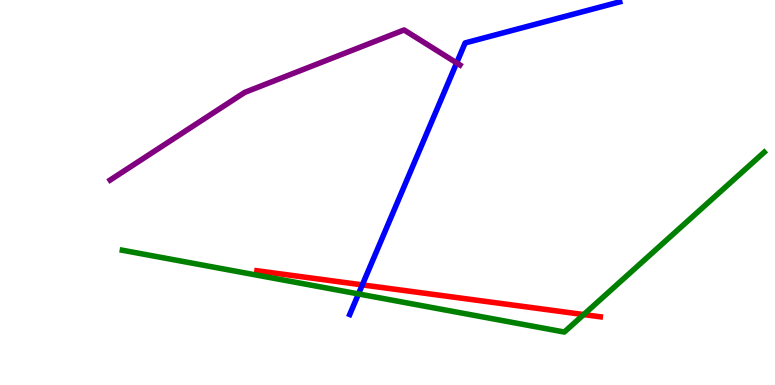[{'lines': ['blue', 'red'], 'intersections': [{'x': 4.68, 'y': 2.6}]}, {'lines': ['green', 'red'], 'intersections': [{'x': 7.53, 'y': 1.83}]}, {'lines': ['purple', 'red'], 'intersections': []}, {'lines': ['blue', 'green'], 'intersections': [{'x': 4.63, 'y': 2.37}]}, {'lines': ['blue', 'purple'], 'intersections': [{'x': 5.89, 'y': 8.37}]}, {'lines': ['green', 'purple'], 'intersections': []}]